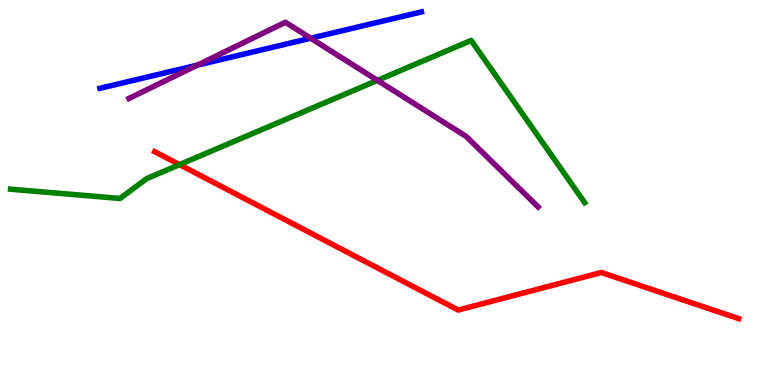[{'lines': ['blue', 'red'], 'intersections': []}, {'lines': ['green', 'red'], 'intersections': [{'x': 2.32, 'y': 5.72}]}, {'lines': ['purple', 'red'], 'intersections': []}, {'lines': ['blue', 'green'], 'intersections': []}, {'lines': ['blue', 'purple'], 'intersections': [{'x': 2.55, 'y': 8.31}, {'x': 4.01, 'y': 9.01}]}, {'lines': ['green', 'purple'], 'intersections': [{'x': 4.87, 'y': 7.91}]}]